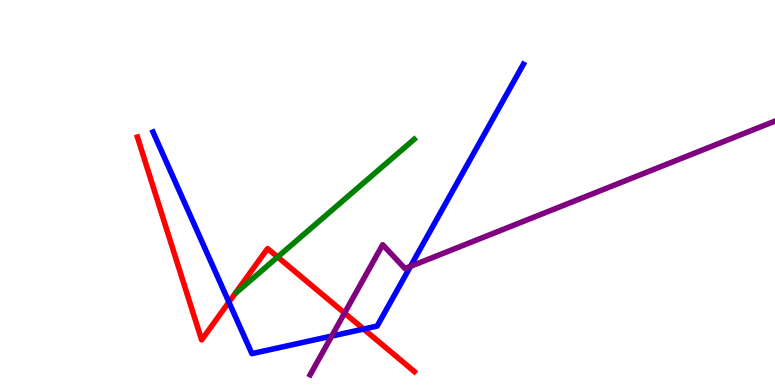[{'lines': ['blue', 'red'], 'intersections': [{'x': 2.95, 'y': 2.15}, {'x': 4.69, 'y': 1.45}]}, {'lines': ['green', 'red'], 'intersections': [{'x': 3.58, 'y': 3.32}]}, {'lines': ['purple', 'red'], 'intersections': [{'x': 4.45, 'y': 1.87}]}, {'lines': ['blue', 'green'], 'intersections': []}, {'lines': ['blue', 'purple'], 'intersections': [{'x': 4.28, 'y': 1.27}, {'x': 5.3, 'y': 3.08}]}, {'lines': ['green', 'purple'], 'intersections': []}]